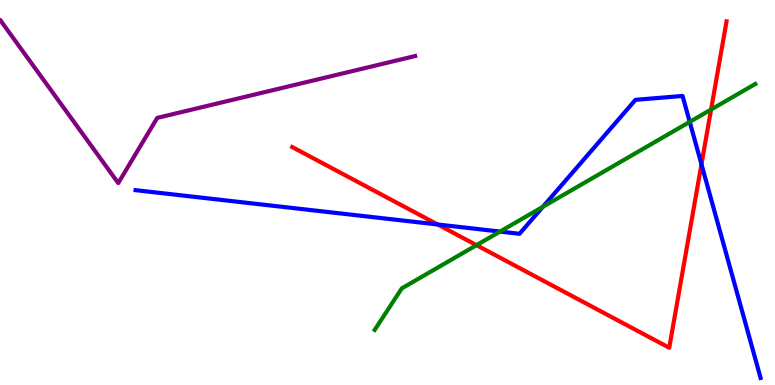[{'lines': ['blue', 'red'], 'intersections': [{'x': 5.65, 'y': 4.17}, {'x': 9.05, 'y': 5.73}]}, {'lines': ['green', 'red'], 'intersections': [{'x': 6.15, 'y': 3.63}, {'x': 9.18, 'y': 7.15}]}, {'lines': ['purple', 'red'], 'intersections': []}, {'lines': ['blue', 'green'], 'intersections': [{'x': 6.45, 'y': 3.99}, {'x': 7.0, 'y': 4.63}, {'x': 8.9, 'y': 6.83}]}, {'lines': ['blue', 'purple'], 'intersections': []}, {'lines': ['green', 'purple'], 'intersections': []}]